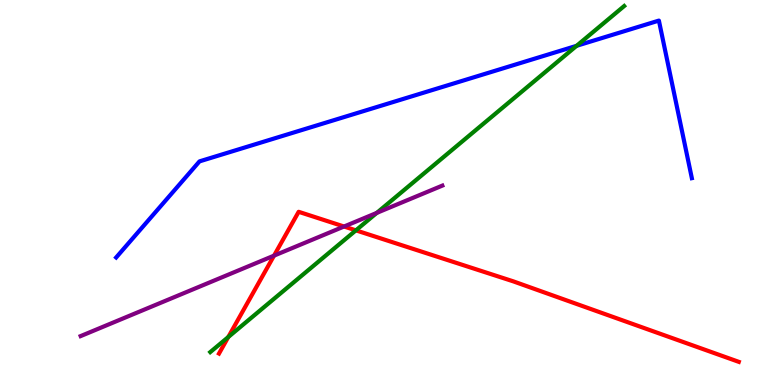[{'lines': ['blue', 'red'], 'intersections': []}, {'lines': ['green', 'red'], 'intersections': [{'x': 2.95, 'y': 1.25}, {'x': 4.59, 'y': 4.02}]}, {'lines': ['purple', 'red'], 'intersections': [{'x': 3.54, 'y': 3.36}, {'x': 4.44, 'y': 4.12}]}, {'lines': ['blue', 'green'], 'intersections': [{'x': 7.44, 'y': 8.81}]}, {'lines': ['blue', 'purple'], 'intersections': []}, {'lines': ['green', 'purple'], 'intersections': [{'x': 4.86, 'y': 4.47}]}]